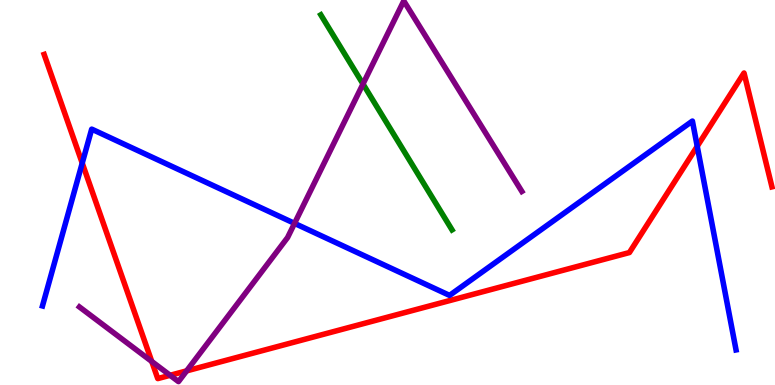[{'lines': ['blue', 'red'], 'intersections': [{'x': 1.06, 'y': 5.76}, {'x': 9.0, 'y': 6.2}]}, {'lines': ['green', 'red'], 'intersections': []}, {'lines': ['purple', 'red'], 'intersections': [{'x': 1.96, 'y': 0.611}, {'x': 2.19, 'y': 0.252}, {'x': 2.41, 'y': 0.367}]}, {'lines': ['blue', 'green'], 'intersections': []}, {'lines': ['blue', 'purple'], 'intersections': [{'x': 3.8, 'y': 4.2}]}, {'lines': ['green', 'purple'], 'intersections': [{'x': 4.68, 'y': 7.82}]}]